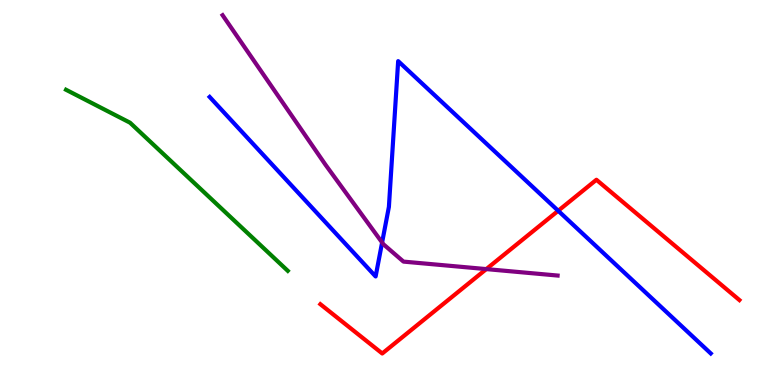[{'lines': ['blue', 'red'], 'intersections': [{'x': 7.2, 'y': 4.53}]}, {'lines': ['green', 'red'], 'intersections': []}, {'lines': ['purple', 'red'], 'intersections': [{'x': 6.27, 'y': 3.01}]}, {'lines': ['blue', 'green'], 'intersections': []}, {'lines': ['blue', 'purple'], 'intersections': [{'x': 4.93, 'y': 3.7}]}, {'lines': ['green', 'purple'], 'intersections': []}]